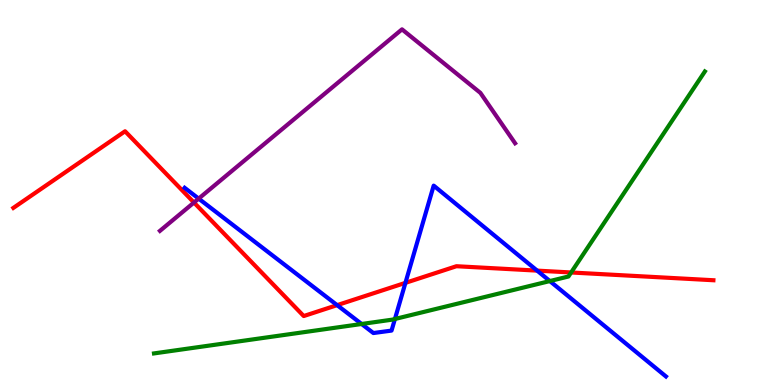[{'lines': ['blue', 'red'], 'intersections': [{'x': 4.35, 'y': 2.07}, {'x': 5.23, 'y': 2.65}, {'x': 6.93, 'y': 2.97}]}, {'lines': ['green', 'red'], 'intersections': [{'x': 7.37, 'y': 2.92}]}, {'lines': ['purple', 'red'], 'intersections': [{'x': 2.5, 'y': 4.74}]}, {'lines': ['blue', 'green'], 'intersections': [{'x': 4.67, 'y': 1.58}, {'x': 5.1, 'y': 1.71}, {'x': 7.09, 'y': 2.7}]}, {'lines': ['blue', 'purple'], 'intersections': [{'x': 2.56, 'y': 4.84}]}, {'lines': ['green', 'purple'], 'intersections': []}]